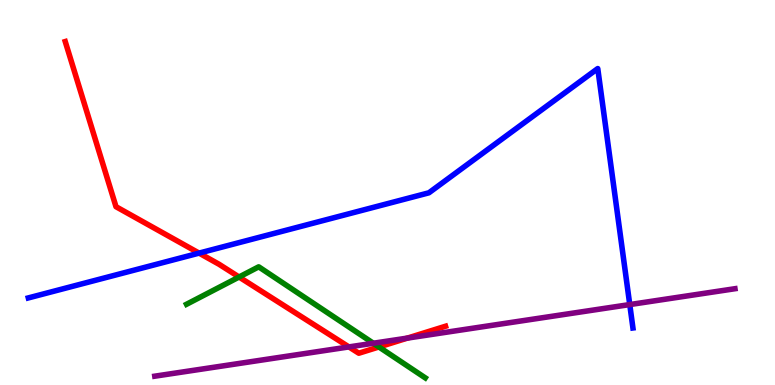[{'lines': ['blue', 'red'], 'intersections': [{'x': 2.57, 'y': 3.43}]}, {'lines': ['green', 'red'], 'intersections': [{'x': 3.08, 'y': 2.8}, {'x': 4.89, 'y': 0.988}]}, {'lines': ['purple', 'red'], 'intersections': [{'x': 4.5, 'y': 0.989}, {'x': 5.26, 'y': 1.22}]}, {'lines': ['blue', 'green'], 'intersections': []}, {'lines': ['blue', 'purple'], 'intersections': [{'x': 8.13, 'y': 2.09}]}, {'lines': ['green', 'purple'], 'intersections': [{'x': 4.82, 'y': 1.08}]}]